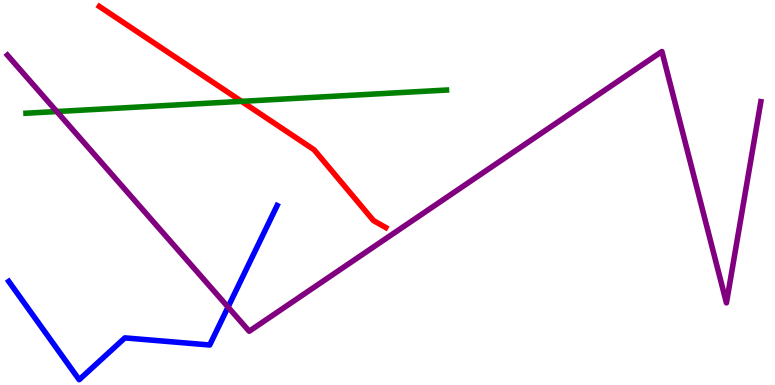[{'lines': ['blue', 'red'], 'intersections': []}, {'lines': ['green', 'red'], 'intersections': [{'x': 3.12, 'y': 7.37}]}, {'lines': ['purple', 'red'], 'intersections': []}, {'lines': ['blue', 'green'], 'intersections': []}, {'lines': ['blue', 'purple'], 'intersections': [{'x': 2.94, 'y': 2.02}]}, {'lines': ['green', 'purple'], 'intersections': [{'x': 0.733, 'y': 7.1}]}]